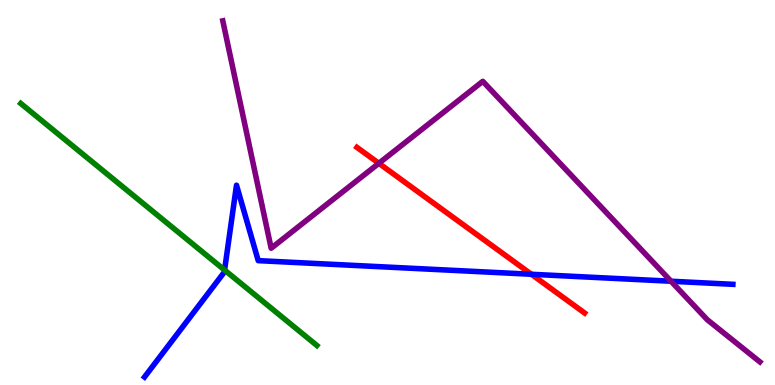[{'lines': ['blue', 'red'], 'intersections': [{'x': 6.86, 'y': 2.88}]}, {'lines': ['green', 'red'], 'intersections': []}, {'lines': ['purple', 'red'], 'intersections': [{'x': 4.89, 'y': 5.76}]}, {'lines': ['blue', 'green'], 'intersections': [{'x': 2.9, 'y': 2.99}]}, {'lines': ['blue', 'purple'], 'intersections': [{'x': 8.66, 'y': 2.7}]}, {'lines': ['green', 'purple'], 'intersections': []}]